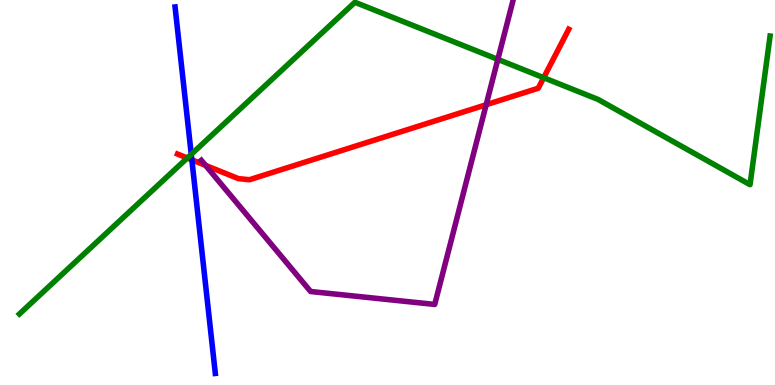[{'lines': ['blue', 'red'], 'intersections': [{'x': 2.48, 'y': 5.85}]}, {'lines': ['green', 'red'], 'intersections': [{'x': 2.42, 'y': 5.9}, {'x': 7.02, 'y': 7.98}]}, {'lines': ['purple', 'red'], 'intersections': [{'x': 2.65, 'y': 5.7}, {'x': 6.27, 'y': 7.28}]}, {'lines': ['blue', 'green'], 'intersections': [{'x': 2.47, 'y': 5.99}]}, {'lines': ['blue', 'purple'], 'intersections': []}, {'lines': ['green', 'purple'], 'intersections': [{'x': 6.42, 'y': 8.46}]}]